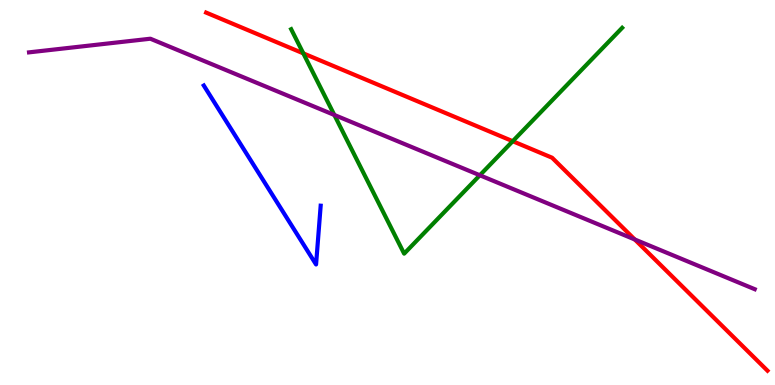[{'lines': ['blue', 'red'], 'intersections': []}, {'lines': ['green', 'red'], 'intersections': [{'x': 3.91, 'y': 8.61}, {'x': 6.62, 'y': 6.33}]}, {'lines': ['purple', 'red'], 'intersections': [{'x': 8.19, 'y': 3.78}]}, {'lines': ['blue', 'green'], 'intersections': []}, {'lines': ['blue', 'purple'], 'intersections': []}, {'lines': ['green', 'purple'], 'intersections': [{'x': 4.31, 'y': 7.01}, {'x': 6.19, 'y': 5.45}]}]